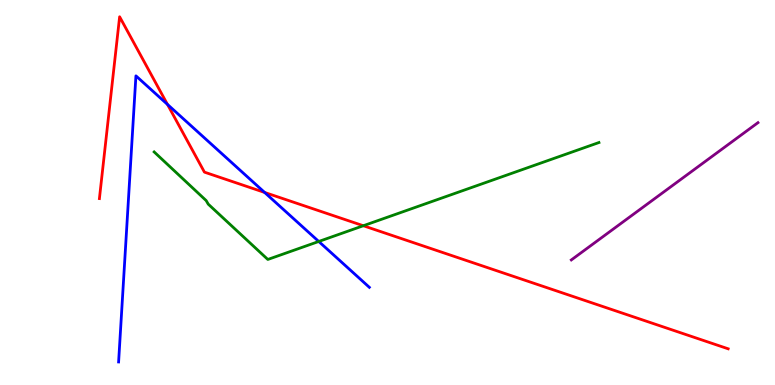[{'lines': ['blue', 'red'], 'intersections': [{'x': 2.16, 'y': 7.29}, {'x': 3.41, 'y': 5.0}]}, {'lines': ['green', 'red'], 'intersections': [{'x': 4.69, 'y': 4.14}]}, {'lines': ['purple', 'red'], 'intersections': []}, {'lines': ['blue', 'green'], 'intersections': [{'x': 4.11, 'y': 3.73}]}, {'lines': ['blue', 'purple'], 'intersections': []}, {'lines': ['green', 'purple'], 'intersections': []}]